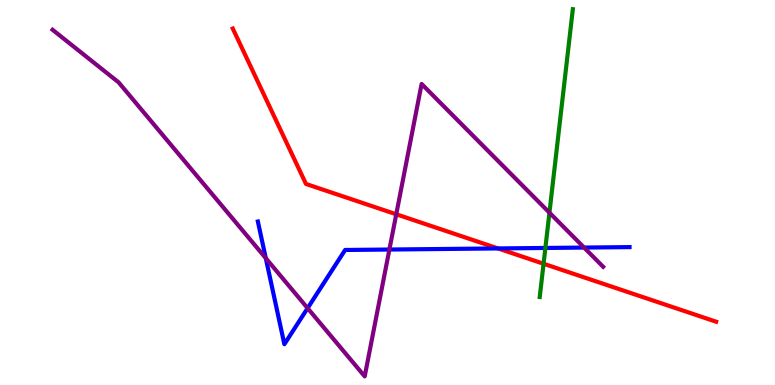[{'lines': ['blue', 'red'], 'intersections': [{'x': 6.43, 'y': 3.55}]}, {'lines': ['green', 'red'], 'intersections': [{'x': 7.01, 'y': 3.15}]}, {'lines': ['purple', 'red'], 'intersections': [{'x': 5.11, 'y': 4.43}]}, {'lines': ['blue', 'green'], 'intersections': [{'x': 7.04, 'y': 3.56}]}, {'lines': ['blue', 'purple'], 'intersections': [{'x': 3.43, 'y': 3.29}, {'x': 3.97, 'y': 2.0}, {'x': 5.02, 'y': 3.52}, {'x': 7.54, 'y': 3.57}]}, {'lines': ['green', 'purple'], 'intersections': [{'x': 7.09, 'y': 4.48}]}]